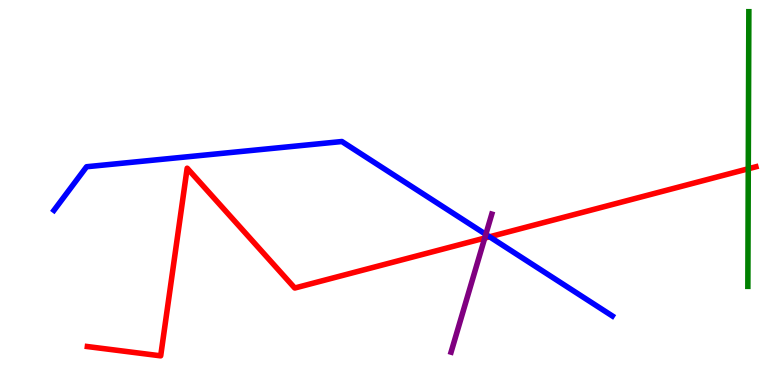[{'lines': ['blue', 'red'], 'intersections': [{'x': 6.32, 'y': 3.85}]}, {'lines': ['green', 'red'], 'intersections': [{'x': 9.66, 'y': 5.62}]}, {'lines': ['purple', 'red'], 'intersections': [{'x': 6.25, 'y': 3.82}]}, {'lines': ['blue', 'green'], 'intersections': []}, {'lines': ['blue', 'purple'], 'intersections': [{'x': 6.27, 'y': 3.91}]}, {'lines': ['green', 'purple'], 'intersections': []}]